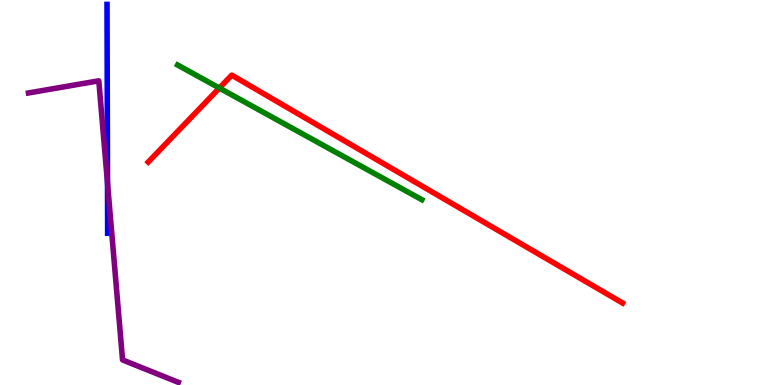[{'lines': ['blue', 'red'], 'intersections': []}, {'lines': ['green', 'red'], 'intersections': [{'x': 2.83, 'y': 7.71}]}, {'lines': ['purple', 'red'], 'intersections': []}, {'lines': ['blue', 'green'], 'intersections': []}, {'lines': ['blue', 'purple'], 'intersections': [{'x': 1.39, 'y': 5.24}]}, {'lines': ['green', 'purple'], 'intersections': []}]